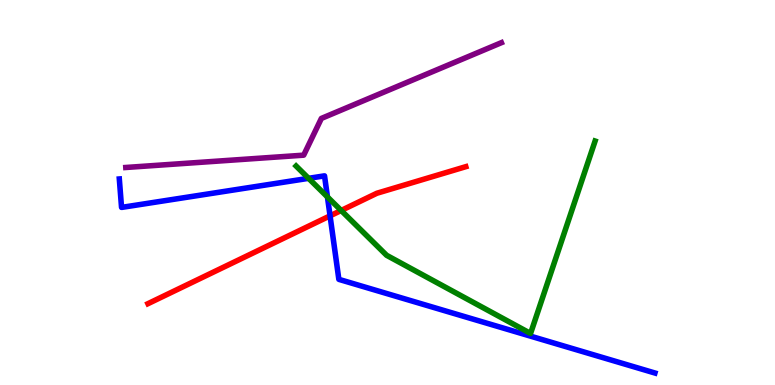[{'lines': ['blue', 'red'], 'intersections': [{'x': 4.26, 'y': 4.39}]}, {'lines': ['green', 'red'], 'intersections': [{'x': 4.4, 'y': 4.53}]}, {'lines': ['purple', 'red'], 'intersections': []}, {'lines': ['blue', 'green'], 'intersections': [{'x': 3.98, 'y': 5.37}, {'x': 4.23, 'y': 4.88}]}, {'lines': ['blue', 'purple'], 'intersections': []}, {'lines': ['green', 'purple'], 'intersections': []}]